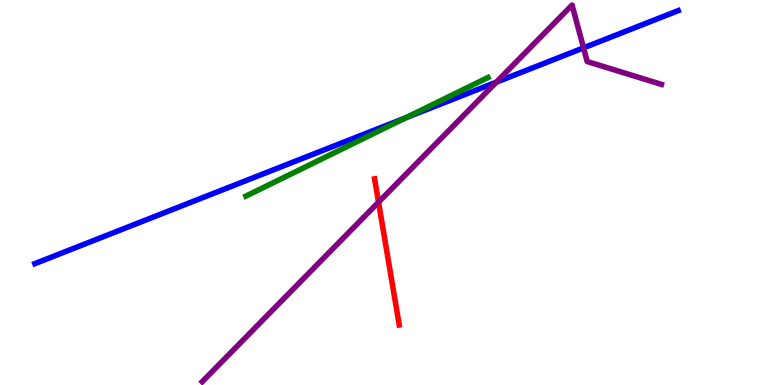[{'lines': ['blue', 'red'], 'intersections': []}, {'lines': ['green', 'red'], 'intersections': []}, {'lines': ['purple', 'red'], 'intersections': [{'x': 4.88, 'y': 4.75}]}, {'lines': ['blue', 'green'], 'intersections': [{'x': 5.24, 'y': 6.94}]}, {'lines': ['blue', 'purple'], 'intersections': [{'x': 6.4, 'y': 7.87}, {'x': 7.53, 'y': 8.76}]}, {'lines': ['green', 'purple'], 'intersections': []}]